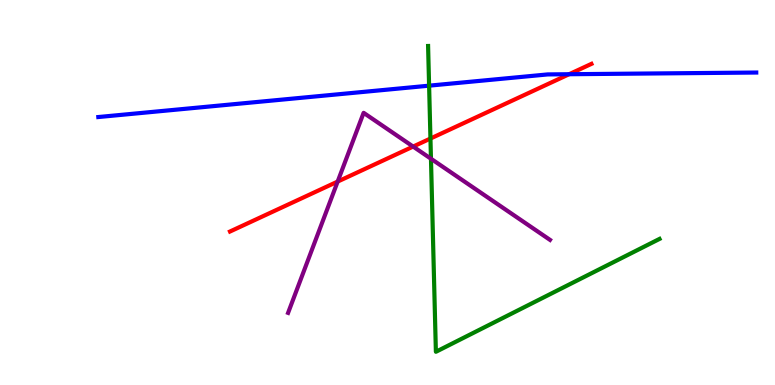[{'lines': ['blue', 'red'], 'intersections': [{'x': 7.34, 'y': 8.07}]}, {'lines': ['green', 'red'], 'intersections': [{'x': 5.55, 'y': 6.4}]}, {'lines': ['purple', 'red'], 'intersections': [{'x': 4.36, 'y': 5.28}, {'x': 5.33, 'y': 6.19}]}, {'lines': ['blue', 'green'], 'intersections': [{'x': 5.54, 'y': 7.77}]}, {'lines': ['blue', 'purple'], 'intersections': []}, {'lines': ['green', 'purple'], 'intersections': [{'x': 5.56, 'y': 5.88}]}]